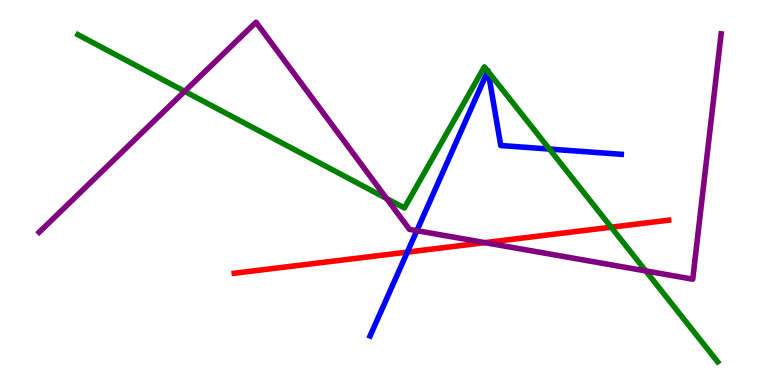[{'lines': ['blue', 'red'], 'intersections': [{'x': 5.26, 'y': 3.45}]}, {'lines': ['green', 'red'], 'intersections': [{'x': 7.89, 'y': 4.1}]}, {'lines': ['purple', 'red'], 'intersections': [{'x': 6.26, 'y': 3.7}]}, {'lines': ['blue', 'green'], 'intersections': [{'x': 6.29, 'y': 8.15}, {'x': 6.3, 'y': 8.14}, {'x': 7.09, 'y': 6.13}]}, {'lines': ['blue', 'purple'], 'intersections': [{'x': 5.38, 'y': 4.01}]}, {'lines': ['green', 'purple'], 'intersections': [{'x': 2.38, 'y': 7.63}, {'x': 4.99, 'y': 4.84}, {'x': 8.33, 'y': 2.96}]}]